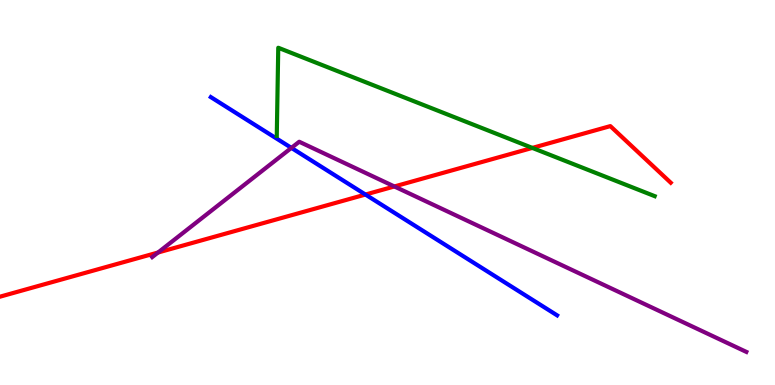[{'lines': ['blue', 'red'], 'intersections': [{'x': 4.72, 'y': 4.95}]}, {'lines': ['green', 'red'], 'intersections': [{'x': 6.87, 'y': 6.16}]}, {'lines': ['purple', 'red'], 'intersections': [{'x': 2.04, 'y': 3.44}, {'x': 5.09, 'y': 5.16}]}, {'lines': ['blue', 'green'], 'intersections': []}, {'lines': ['blue', 'purple'], 'intersections': [{'x': 3.76, 'y': 6.16}]}, {'lines': ['green', 'purple'], 'intersections': []}]